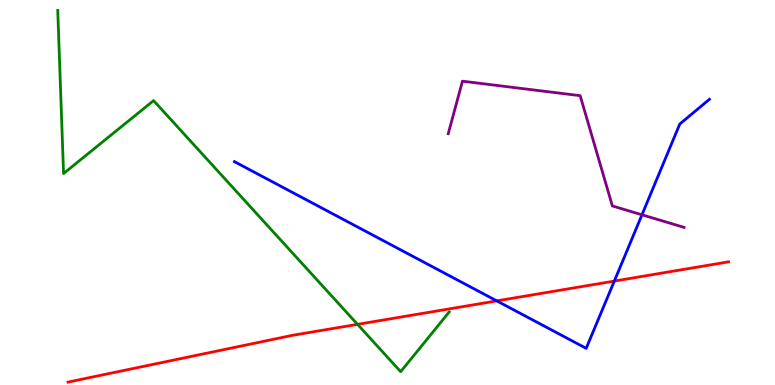[{'lines': ['blue', 'red'], 'intersections': [{'x': 6.41, 'y': 2.18}, {'x': 7.93, 'y': 2.7}]}, {'lines': ['green', 'red'], 'intersections': [{'x': 4.61, 'y': 1.58}]}, {'lines': ['purple', 'red'], 'intersections': []}, {'lines': ['blue', 'green'], 'intersections': []}, {'lines': ['blue', 'purple'], 'intersections': [{'x': 8.28, 'y': 4.42}]}, {'lines': ['green', 'purple'], 'intersections': []}]